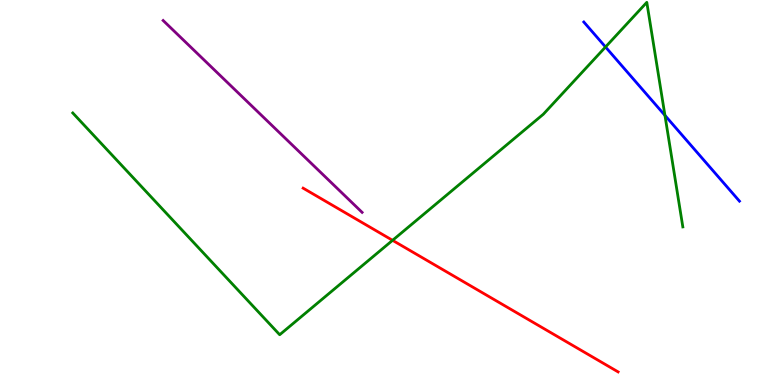[{'lines': ['blue', 'red'], 'intersections': []}, {'lines': ['green', 'red'], 'intersections': [{'x': 5.07, 'y': 3.76}]}, {'lines': ['purple', 'red'], 'intersections': []}, {'lines': ['blue', 'green'], 'intersections': [{'x': 7.81, 'y': 8.78}, {'x': 8.58, 'y': 7.0}]}, {'lines': ['blue', 'purple'], 'intersections': []}, {'lines': ['green', 'purple'], 'intersections': []}]